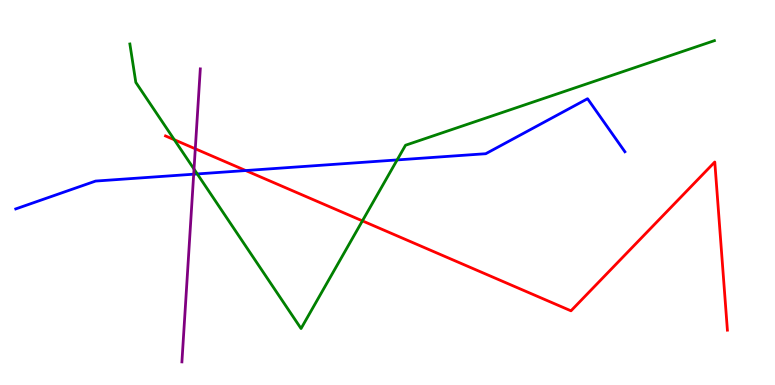[{'lines': ['blue', 'red'], 'intersections': [{'x': 3.17, 'y': 5.57}]}, {'lines': ['green', 'red'], 'intersections': [{'x': 2.25, 'y': 6.37}, {'x': 4.68, 'y': 4.26}]}, {'lines': ['purple', 'red'], 'intersections': [{'x': 2.52, 'y': 6.14}]}, {'lines': ['blue', 'green'], 'intersections': [{'x': 2.55, 'y': 5.48}, {'x': 5.12, 'y': 5.85}]}, {'lines': ['blue', 'purple'], 'intersections': [{'x': 2.5, 'y': 5.48}]}, {'lines': ['green', 'purple'], 'intersections': [{'x': 2.5, 'y': 5.61}]}]